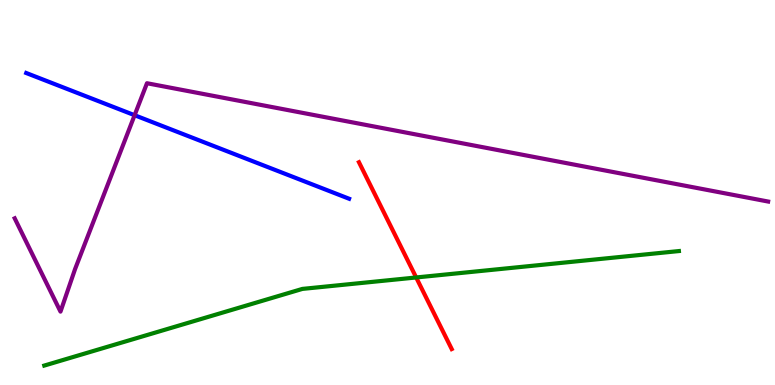[{'lines': ['blue', 'red'], 'intersections': []}, {'lines': ['green', 'red'], 'intersections': [{'x': 5.37, 'y': 2.79}]}, {'lines': ['purple', 'red'], 'intersections': []}, {'lines': ['blue', 'green'], 'intersections': []}, {'lines': ['blue', 'purple'], 'intersections': [{'x': 1.74, 'y': 7.01}]}, {'lines': ['green', 'purple'], 'intersections': []}]